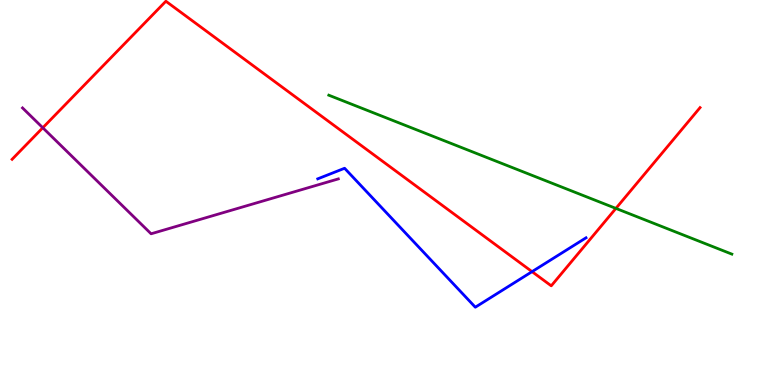[{'lines': ['blue', 'red'], 'intersections': [{'x': 6.87, 'y': 2.94}]}, {'lines': ['green', 'red'], 'intersections': [{'x': 7.95, 'y': 4.59}]}, {'lines': ['purple', 'red'], 'intersections': [{'x': 0.552, 'y': 6.68}]}, {'lines': ['blue', 'green'], 'intersections': []}, {'lines': ['blue', 'purple'], 'intersections': []}, {'lines': ['green', 'purple'], 'intersections': []}]